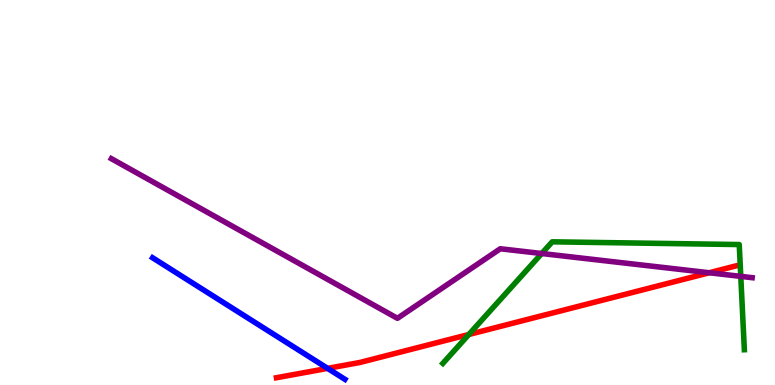[{'lines': ['blue', 'red'], 'intersections': [{'x': 4.23, 'y': 0.432}]}, {'lines': ['green', 'red'], 'intersections': [{'x': 6.05, 'y': 1.31}]}, {'lines': ['purple', 'red'], 'intersections': [{'x': 9.15, 'y': 2.92}]}, {'lines': ['blue', 'green'], 'intersections': []}, {'lines': ['blue', 'purple'], 'intersections': []}, {'lines': ['green', 'purple'], 'intersections': [{'x': 6.99, 'y': 3.42}, {'x': 9.56, 'y': 2.82}]}]